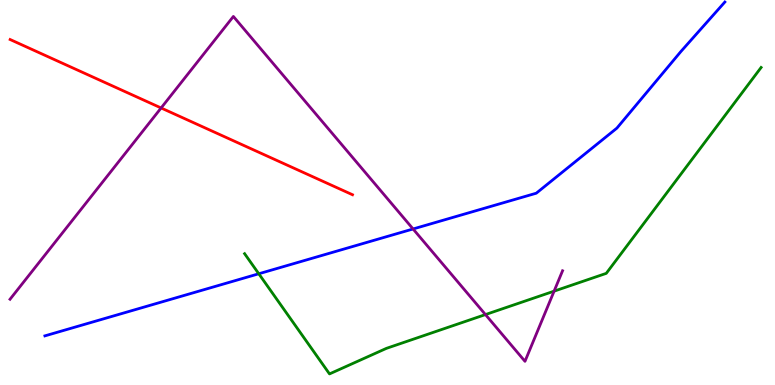[{'lines': ['blue', 'red'], 'intersections': []}, {'lines': ['green', 'red'], 'intersections': []}, {'lines': ['purple', 'red'], 'intersections': [{'x': 2.08, 'y': 7.2}]}, {'lines': ['blue', 'green'], 'intersections': [{'x': 3.34, 'y': 2.89}]}, {'lines': ['blue', 'purple'], 'intersections': [{'x': 5.33, 'y': 4.05}]}, {'lines': ['green', 'purple'], 'intersections': [{'x': 6.26, 'y': 1.83}, {'x': 7.15, 'y': 2.44}]}]